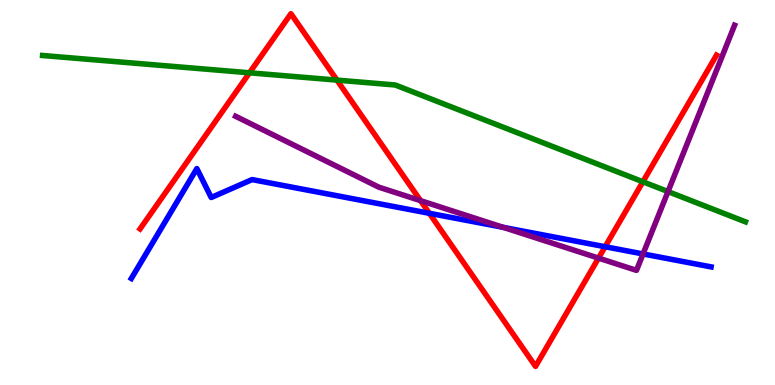[{'lines': ['blue', 'red'], 'intersections': [{'x': 5.54, 'y': 4.46}, {'x': 7.81, 'y': 3.59}]}, {'lines': ['green', 'red'], 'intersections': [{'x': 3.22, 'y': 8.11}, {'x': 4.35, 'y': 7.92}, {'x': 8.3, 'y': 5.28}]}, {'lines': ['purple', 'red'], 'intersections': [{'x': 5.43, 'y': 4.79}, {'x': 7.72, 'y': 3.3}]}, {'lines': ['blue', 'green'], 'intersections': []}, {'lines': ['blue', 'purple'], 'intersections': [{'x': 6.49, 'y': 4.09}, {'x': 8.3, 'y': 3.4}]}, {'lines': ['green', 'purple'], 'intersections': [{'x': 8.62, 'y': 5.02}]}]